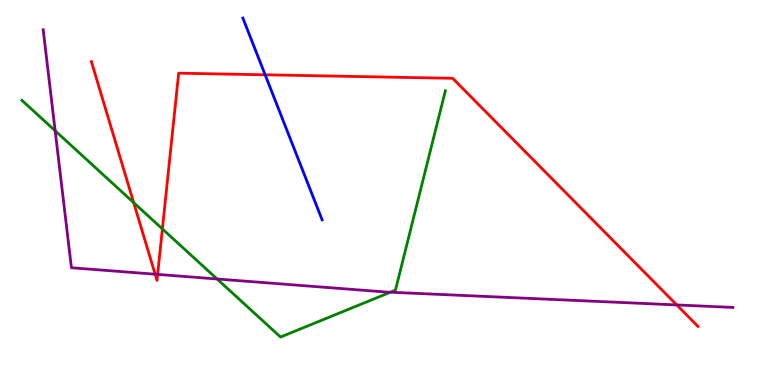[{'lines': ['blue', 'red'], 'intersections': [{'x': 3.42, 'y': 8.06}]}, {'lines': ['green', 'red'], 'intersections': [{'x': 1.72, 'y': 4.74}, {'x': 2.1, 'y': 4.05}]}, {'lines': ['purple', 'red'], 'intersections': [{'x': 2.0, 'y': 2.88}, {'x': 2.03, 'y': 2.87}, {'x': 8.73, 'y': 2.08}]}, {'lines': ['blue', 'green'], 'intersections': []}, {'lines': ['blue', 'purple'], 'intersections': []}, {'lines': ['green', 'purple'], 'intersections': [{'x': 0.712, 'y': 6.6}, {'x': 2.8, 'y': 2.75}, {'x': 5.04, 'y': 2.41}]}]